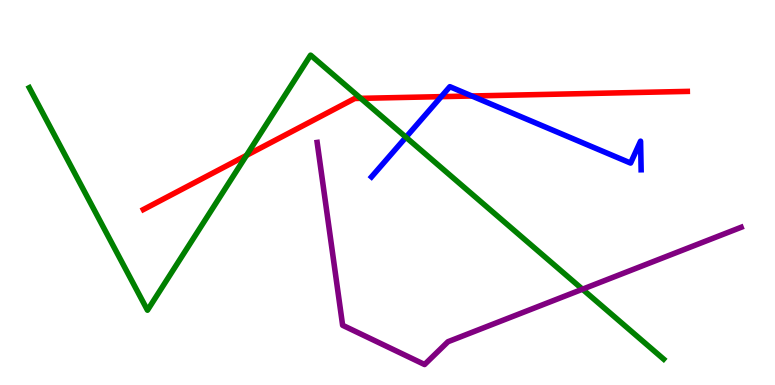[{'lines': ['blue', 'red'], 'intersections': [{'x': 5.69, 'y': 7.49}, {'x': 6.09, 'y': 7.51}]}, {'lines': ['green', 'red'], 'intersections': [{'x': 3.18, 'y': 5.96}, {'x': 4.66, 'y': 7.45}]}, {'lines': ['purple', 'red'], 'intersections': []}, {'lines': ['blue', 'green'], 'intersections': [{'x': 5.24, 'y': 6.44}]}, {'lines': ['blue', 'purple'], 'intersections': []}, {'lines': ['green', 'purple'], 'intersections': [{'x': 7.52, 'y': 2.49}]}]